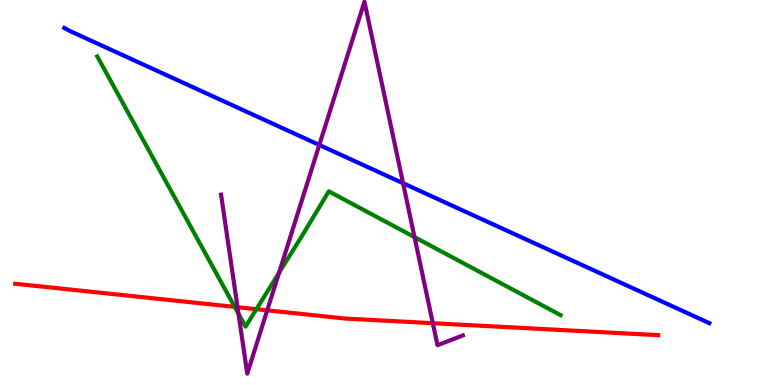[{'lines': ['blue', 'red'], 'intersections': []}, {'lines': ['green', 'red'], 'intersections': [{'x': 3.03, 'y': 2.03}, {'x': 3.31, 'y': 1.97}]}, {'lines': ['purple', 'red'], 'intersections': [{'x': 3.06, 'y': 2.02}, {'x': 3.45, 'y': 1.94}, {'x': 5.58, 'y': 1.61}]}, {'lines': ['blue', 'green'], 'intersections': []}, {'lines': ['blue', 'purple'], 'intersections': [{'x': 4.12, 'y': 6.24}, {'x': 5.2, 'y': 5.24}]}, {'lines': ['green', 'purple'], 'intersections': [{'x': 3.08, 'y': 1.85}, {'x': 3.6, 'y': 2.91}, {'x': 5.35, 'y': 3.84}]}]